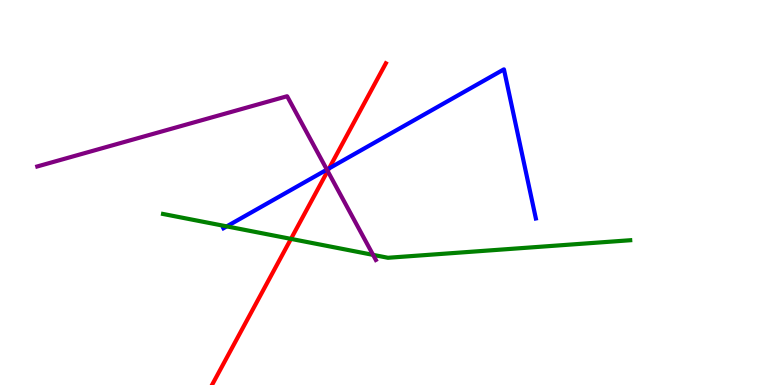[{'lines': ['blue', 'red'], 'intersections': [{'x': 4.25, 'y': 5.63}]}, {'lines': ['green', 'red'], 'intersections': [{'x': 3.75, 'y': 3.8}]}, {'lines': ['purple', 'red'], 'intersections': [{'x': 4.23, 'y': 5.56}]}, {'lines': ['blue', 'green'], 'intersections': [{'x': 2.93, 'y': 4.12}]}, {'lines': ['blue', 'purple'], 'intersections': [{'x': 4.22, 'y': 5.59}]}, {'lines': ['green', 'purple'], 'intersections': [{'x': 4.81, 'y': 3.38}]}]